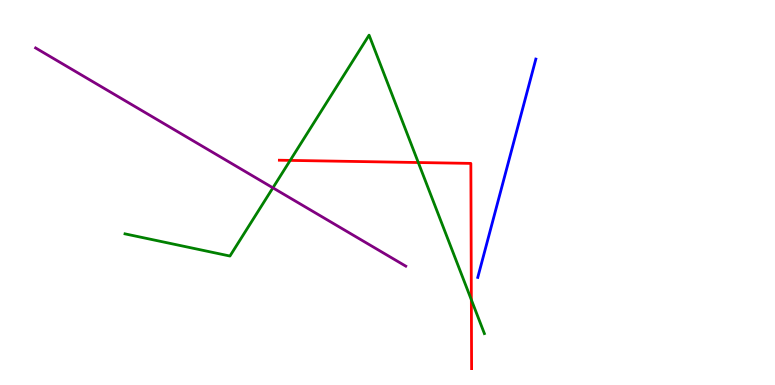[{'lines': ['blue', 'red'], 'intersections': []}, {'lines': ['green', 'red'], 'intersections': [{'x': 3.74, 'y': 5.83}, {'x': 5.4, 'y': 5.78}, {'x': 6.08, 'y': 2.21}]}, {'lines': ['purple', 'red'], 'intersections': []}, {'lines': ['blue', 'green'], 'intersections': []}, {'lines': ['blue', 'purple'], 'intersections': []}, {'lines': ['green', 'purple'], 'intersections': [{'x': 3.52, 'y': 5.12}]}]